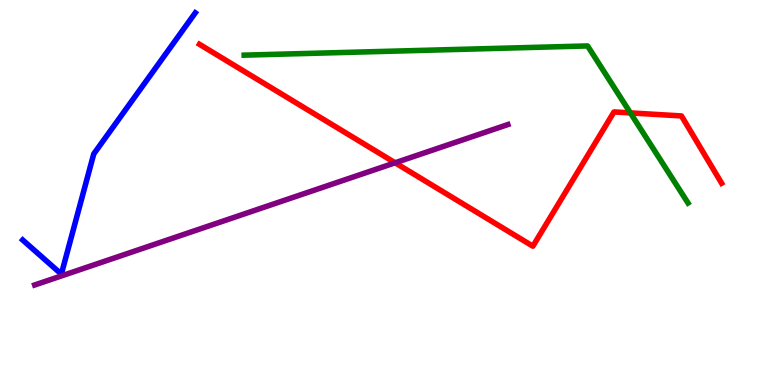[{'lines': ['blue', 'red'], 'intersections': []}, {'lines': ['green', 'red'], 'intersections': [{'x': 8.13, 'y': 7.07}]}, {'lines': ['purple', 'red'], 'intersections': [{'x': 5.1, 'y': 5.77}]}, {'lines': ['blue', 'green'], 'intersections': []}, {'lines': ['blue', 'purple'], 'intersections': []}, {'lines': ['green', 'purple'], 'intersections': []}]